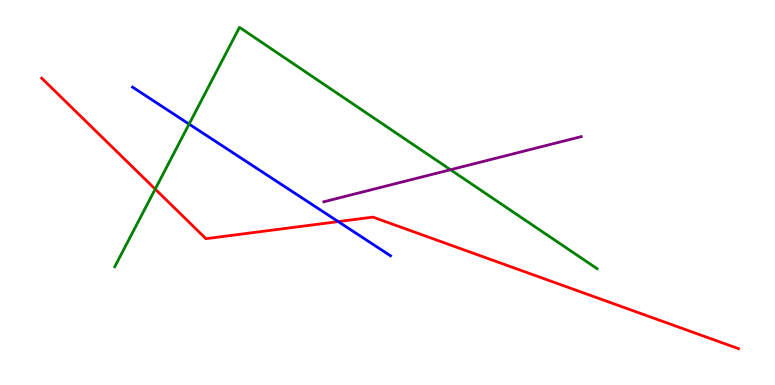[{'lines': ['blue', 'red'], 'intersections': [{'x': 4.36, 'y': 4.24}]}, {'lines': ['green', 'red'], 'intersections': [{'x': 2.0, 'y': 5.09}]}, {'lines': ['purple', 'red'], 'intersections': []}, {'lines': ['blue', 'green'], 'intersections': [{'x': 2.44, 'y': 6.78}]}, {'lines': ['blue', 'purple'], 'intersections': []}, {'lines': ['green', 'purple'], 'intersections': [{'x': 5.81, 'y': 5.59}]}]